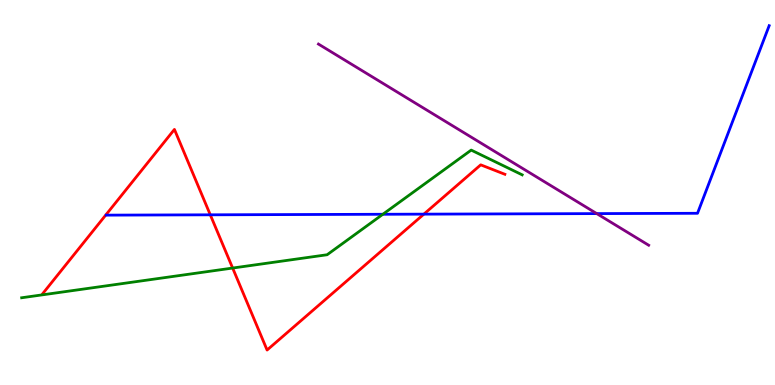[{'lines': ['blue', 'red'], 'intersections': [{'x': 2.71, 'y': 4.42}, {'x': 5.47, 'y': 4.44}]}, {'lines': ['green', 'red'], 'intersections': [{'x': 3.0, 'y': 3.04}]}, {'lines': ['purple', 'red'], 'intersections': []}, {'lines': ['blue', 'green'], 'intersections': [{'x': 4.94, 'y': 4.43}]}, {'lines': ['blue', 'purple'], 'intersections': [{'x': 7.7, 'y': 4.45}]}, {'lines': ['green', 'purple'], 'intersections': []}]